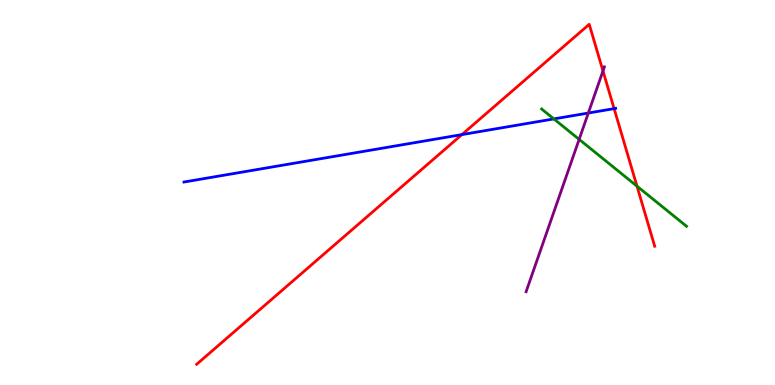[{'lines': ['blue', 'red'], 'intersections': [{'x': 5.96, 'y': 6.5}, {'x': 7.92, 'y': 7.18}]}, {'lines': ['green', 'red'], 'intersections': [{'x': 8.22, 'y': 5.16}]}, {'lines': ['purple', 'red'], 'intersections': [{'x': 7.78, 'y': 8.16}]}, {'lines': ['blue', 'green'], 'intersections': [{'x': 7.15, 'y': 6.91}]}, {'lines': ['blue', 'purple'], 'intersections': [{'x': 7.59, 'y': 7.06}]}, {'lines': ['green', 'purple'], 'intersections': [{'x': 7.47, 'y': 6.38}]}]